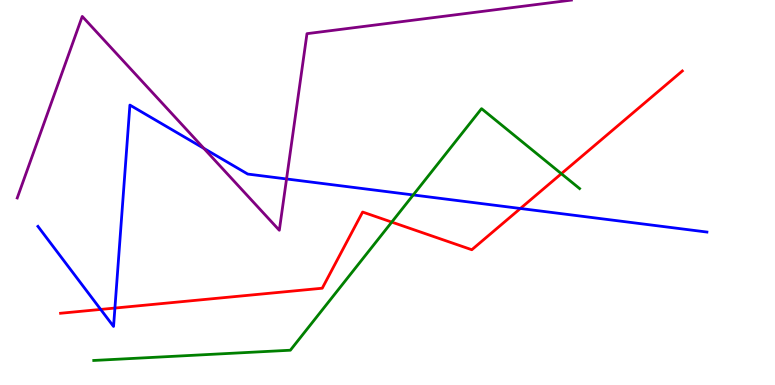[{'lines': ['blue', 'red'], 'intersections': [{'x': 1.3, 'y': 1.96}, {'x': 1.48, 'y': 2.0}, {'x': 6.71, 'y': 4.58}]}, {'lines': ['green', 'red'], 'intersections': [{'x': 5.06, 'y': 4.23}, {'x': 7.24, 'y': 5.49}]}, {'lines': ['purple', 'red'], 'intersections': []}, {'lines': ['blue', 'green'], 'intersections': [{'x': 5.33, 'y': 4.94}]}, {'lines': ['blue', 'purple'], 'intersections': [{'x': 2.63, 'y': 6.15}, {'x': 3.7, 'y': 5.35}]}, {'lines': ['green', 'purple'], 'intersections': []}]